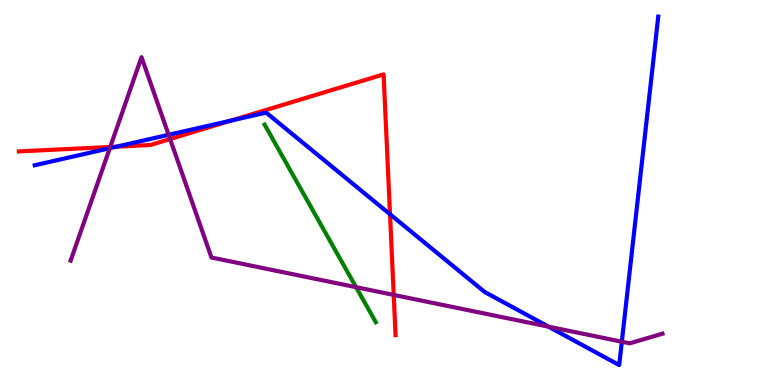[{'lines': ['blue', 'red'], 'intersections': [{'x': 1.5, 'y': 6.19}, {'x': 2.98, 'y': 6.87}, {'x': 5.03, 'y': 4.43}]}, {'lines': ['green', 'red'], 'intersections': []}, {'lines': ['purple', 'red'], 'intersections': [{'x': 1.42, 'y': 6.18}, {'x': 2.19, 'y': 6.39}, {'x': 5.08, 'y': 2.34}]}, {'lines': ['blue', 'green'], 'intersections': []}, {'lines': ['blue', 'purple'], 'intersections': [{'x': 1.42, 'y': 6.15}, {'x': 2.18, 'y': 6.5}, {'x': 7.08, 'y': 1.51}, {'x': 8.02, 'y': 1.12}]}, {'lines': ['green', 'purple'], 'intersections': [{'x': 4.59, 'y': 2.54}]}]